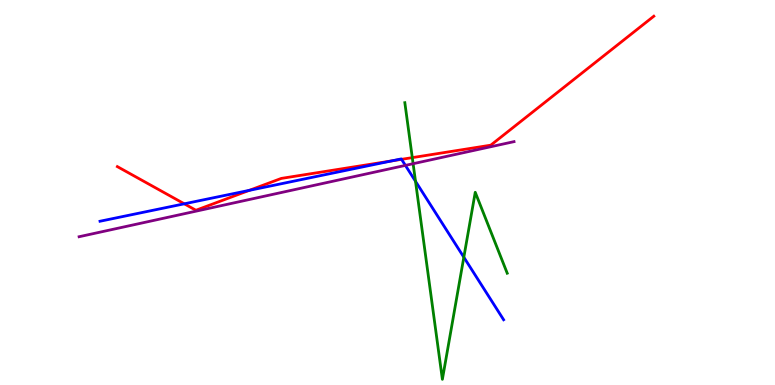[{'lines': ['blue', 'red'], 'intersections': [{'x': 2.38, 'y': 4.71}, {'x': 3.22, 'y': 5.06}, {'x': 5.05, 'y': 5.82}, {'x': 5.18, 'y': 5.86}]}, {'lines': ['green', 'red'], 'intersections': [{'x': 5.32, 'y': 5.91}]}, {'lines': ['purple', 'red'], 'intersections': []}, {'lines': ['blue', 'green'], 'intersections': [{'x': 5.36, 'y': 5.29}, {'x': 5.98, 'y': 3.32}]}, {'lines': ['blue', 'purple'], 'intersections': [{'x': 5.23, 'y': 5.7}]}, {'lines': ['green', 'purple'], 'intersections': [{'x': 5.33, 'y': 5.75}]}]